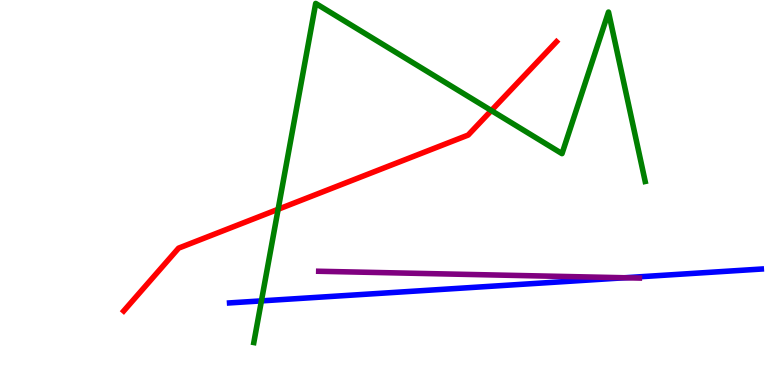[{'lines': ['blue', 'red'], 'intersections': []}, {'lines': ['green', 'red'], 'intersections': [{'x': 3.59, 'y': 4.56}, {'x': 6.34, 'y': 7.13}]}, {'lines': ['purple', 'red'], 'intersections': []}, {'lines': ['blue', 'green'], 'intersections': [{'x': 3.37, 'y': 2.18}]}, {'lines': ['blue', 'purple'], 'intersections': [{'x': 8.06, 'y': 2.79}]}, {'lines': ['green', 'purple'], 'intersections': []}]